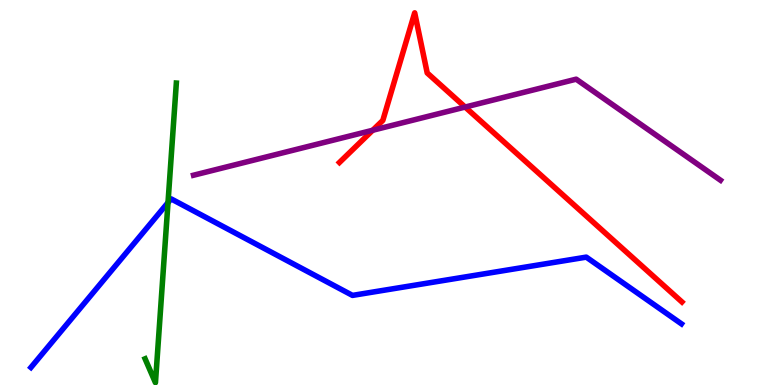[{'lines': ['blue', 'red'], 'intersections': []}, {'lines': ['green', 'red'], 'intersections': []}, {'lines': ['purple', 'red'], 'intersections': [{'x': 4.81, 'y': 6.62}, {'x': 6.0, 'y': 7.22}]}, {'lines': ['blue', 'green'], 'intersections': [{'x': 2.17, 'y': 4.74}]}, {'lines': ['blue', 'purple'], 'intersections': []}, {'lines': ['green', 'purple'], 'intersections': []}]